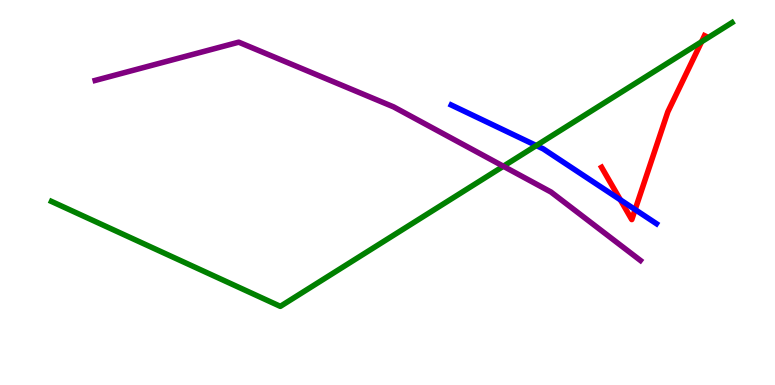[{'lines': ['blue', 'red'], 'intersections': [{'x': 8.0, 'y': 4.81}, {'x': 8.2, 'y': 4.56}]}, {'lines': ['green', 'red'], 'intersections': [{'x': 9.05, 'y': 8.92}]}, {'lines': ['purple', 'red'], 'intersections': []}, {'lines': ['blue', 'green'], 'intersections': [{'x': 6.92, 'y': 6.22}]}, {'lines': ['blue', 'purple'], 'intersections': []}, {'lines': ['green', 'purple'], 'intersections': [{'x': 6.49, 'y': 5.68}]}]